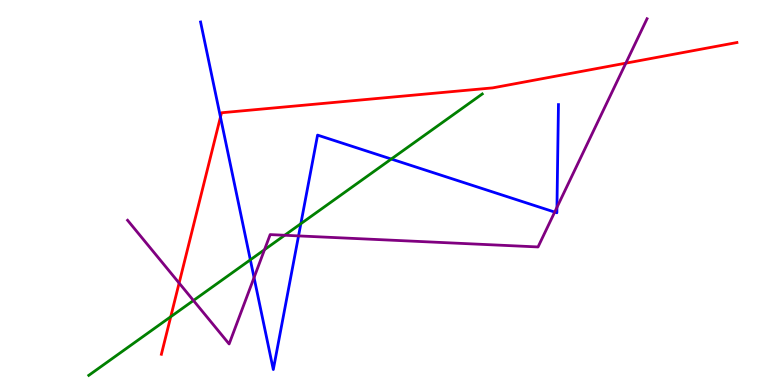[{'lines': ['blue', 'red'], 'intersections': [{'x': 2.84, 'y': 6.96}]}, {'lines': ['green', 'red'], 'intersections': [{'x': 2.2, 'y': 1.77}]}, {'lines': ['purple', 'red'], 'intersections': [{'x': 2.31, 'y': 2.65}, {'x': 8.08, 'y': 8.36}]}, {'lines': ['blue', 'green'], 'intersections': [{'x': 3.23, 'y': 3.25}, {'x': 3.88, 'y': 4.19}, {'x': 5.05, 'y': 5.87}]}, {'lines': ['blue', 'purple'], 'intersections': [{'x': 3.28, 'y': 2.79}, {'x': 3.85, 'y': 3.87}, {'x': 7.16, 'y': 4.49}, {'x': 7.19, 'y': 4.61}]}, {'lines': ['green', 'purple'], 'intersections': [{'x': 2.5, 'y': 2.19}, {'x': 3.41, 'y': 3.51}, {'x': 3.67, 'y': 3.89}]}]